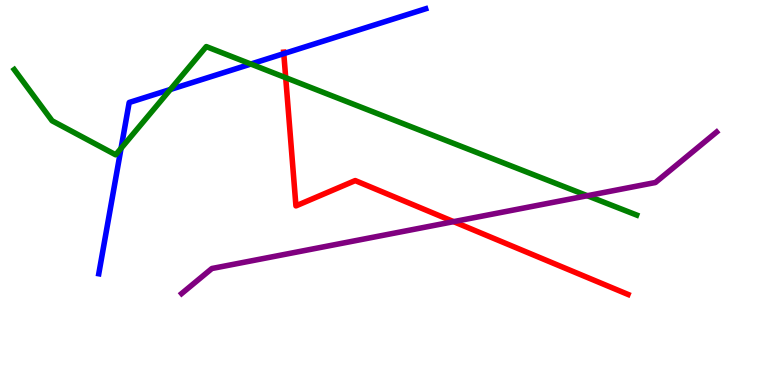[{'lines': ['blue', 'red'], 'intersections': [{'x': 3.66, 'y': 8.61}]}, {'lines': ['green', 'red'], 'intersections': [{'x': 3.69, 'y': 7.98}]}, {'lines': ['purple', 'red'], 'intersections': [{'x': 5.85, 'y': 4.24}]}, {'lines': ['blue', 'green'], 'intersections': [{'x': 1.56, 'y': 6.15}, {'x': 2.2, 'y': 7.68}, {'x': 3.24, 'y': 8.34}]}, {'lines': ['blue', 'purple'], 'intersections': []}, {'lines': ['green', 'purple'], 'intersections': [{'x': 7.58, 'y': 4.92}]}]